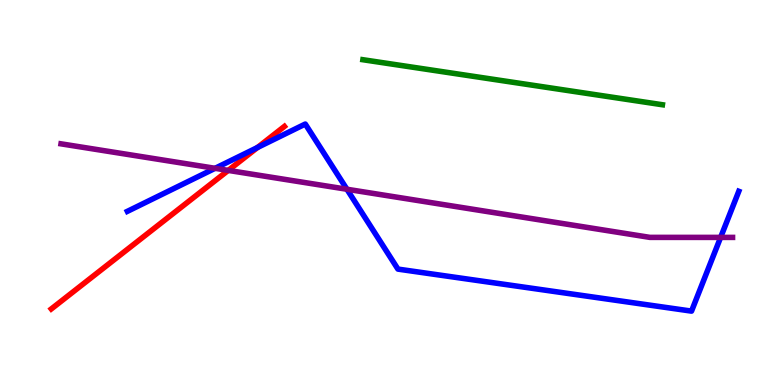[{'lines': ['blue', 'red'], 'intersections': [{'x': 3.32, 'y': 6.17}]}, {'lines': ['green', 'red'], 'intersections': []}, {'lines': ['purple', 'red'], 'intersections': [{'x': 2.95, 'y': 5.57}]}, {'lines': ['blue', 'green'], 'intersections': []}, {'lines': ['blue', 'purple'], 'intersections': [{'x': 2.78, 'y': 5.63}, {'x': 4.48, 'y': 5.08}, {'x': 9.3, 'y': 3.83}]}, {'lines': ['green', 'purple'], 'intersections': []}]